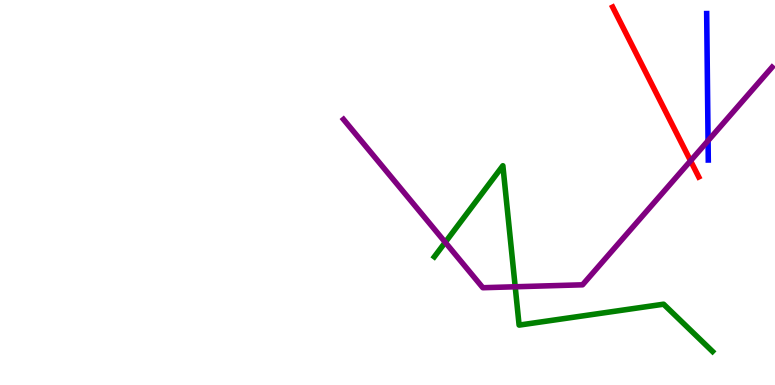[{'lines': ['blue', 'red'], 'intersections': []}, {'lines': ['green', 'red'], 'intersections': []}, {'lines': ['purple', 'red'], 'intersections': [{'x': 8.91, 'y': 5.82}]}, {'lines': ['blue', 'green'], 'intersections': []}, {'lines': ['blue', 'purple'], 'intersections': [{'x': 9.14, 'y': 6.35}]}, {'lines': ['green', 'purple'], 'intersections': [{'x': 5.75, 'y': 3.71}, {'x': 6.65, 'y': 2.55}]}]